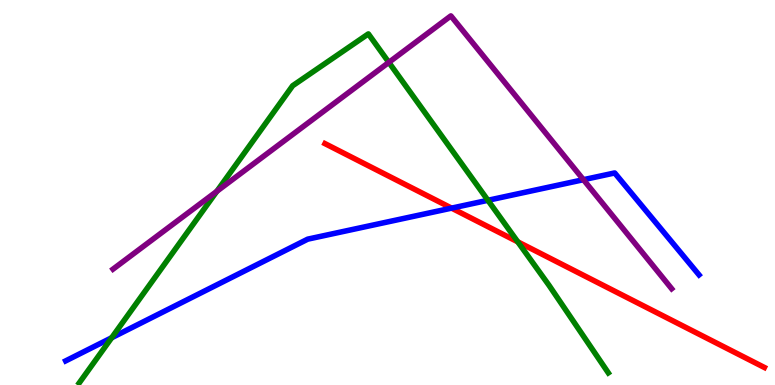[{'lines': ['blue', 'red'], 'intersections': [{'x': 5.83, 'y': 4.59}]}, {'lines': ['green', 'red'], 'intersections': [{'x': 6.68, 'y': 3.72}]}, {'lines': ['purple', 'red'], 'intersections': []}, {'lines': ['blue', 'green'], 'intersections': [{'x': 1.44, 'y': 1.23}, {'x': 6.3, 'y': 4.8}]}, {'lines': ['blue', 'purple'], 'intersections': [{'x': 7.53, 'y': 5.33}]}, {'lines': ['green', 'purple'], 'intersections': [{'x': 2.8, 'y': 5.03}, {'x': 5.02, 'y': 8.38}]}]